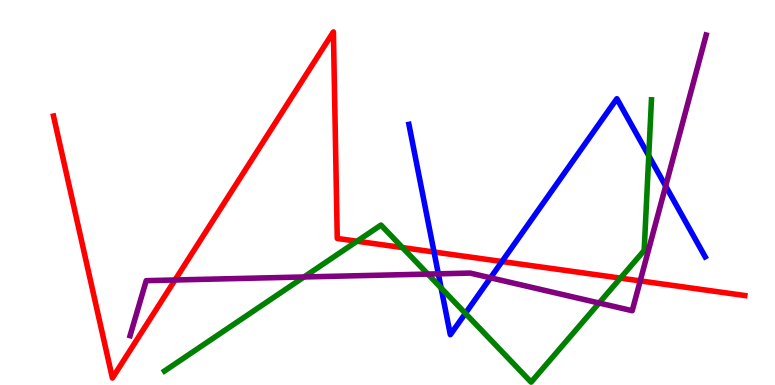[{'lines': ['blue', 'red'], 'intersections': [{'x': 5.6, 'y': 3.45}, {'x': 6.48, 'y': 3.21}]}, {'lines': ['green', 'red'], 'intersections': [{'x': 4.61, 'y': 3.73}, {'x': 5.19, 'y': 3.57}, {'x': 8.01, 'y': 2.78}]}, {'lines': ['purple', 'red'], 'intersections': [{'x': 2.26, 'y': 2.73}, {'x': 8.26, 'y': 2.7}]}, {'lines': ['blue', 'green'], 'intersections': [{'x': 5.69, 'y': 2.52}, {'x': 6.01, 'y': 1.86}, {'x': 8.37, 'y': 5.95}]}, {'lines': ['blue', 'purple'], 'intersections': [{'x': 5.66, 'y': 2.89}, {'x': 6.33, 'y': 2.78}, {'x': 8.59, 'y': 5.17}]}, {'lines': ['green', 'purple'], 'intersections': [{'x': 3.92, 'y': 2.81}, {'x': 5.52, 'y': 2.88}, {'x': 7.73, 'y': 2.13}]}]